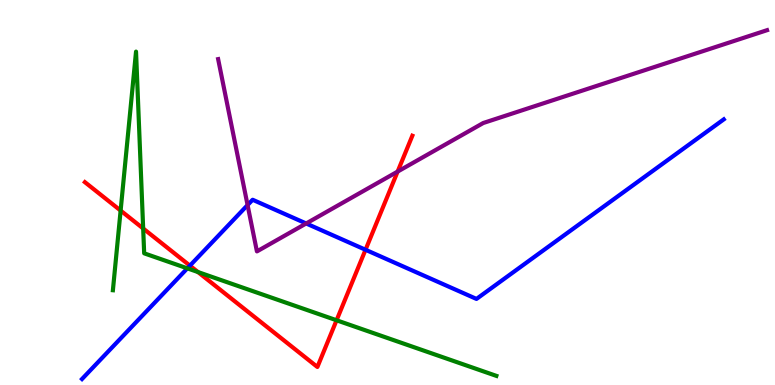[{'lines': ['blue', 'red'], 'intersections': [{'x': 2.45, 'y': 3.1}, {'x': 4.72, 'y': 3.51}]}, {'lines': ['green', 'red'], 'intersections': [{'x': 1.56, 'y': 4.53}, {'x': 1.85, 'y': 4.07}, {'x': 2.55, 'y': 2.93}, {'x': 4.34, 'y': 1.68}]}, {'lines': ['purple', 'red'], 'intersections': [{'x': 5.13, 'y': 5.54}]}, {'lines': ['blue', 'green'], 'intersections': [{'x': 2.42, 'y': 3.03}]}, {'lines': ['blue', 'purple'], 'intersections': [{'x': 3.19, 'y': 4.67}, {'x': 3.95, 'y': 4.2}]}, {'lines': ['green', 'purple'], 'intersections': []}]